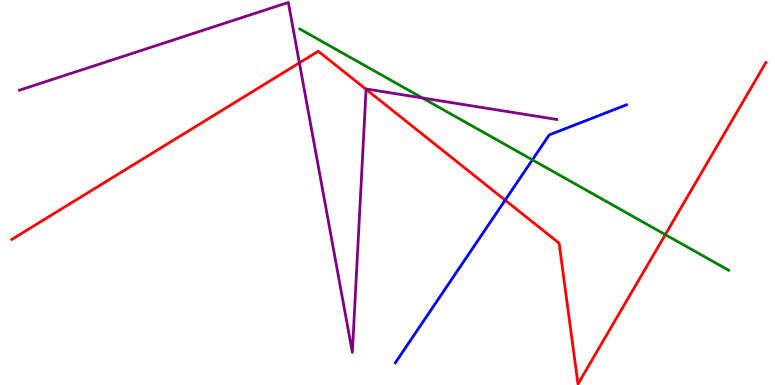[{'lines': ['blue', 'red'], 'intersections': [{'x': 6.52, 'y': 4.8}]}, {'lines': ['green', 'red'], 'intersections': [{'x': 8.58, 'y': 3.91}]}, {'lines': ['purple', 'red'], 'intersections': [{'x': 3.86, 'y': 8.37}, {'x': 4.72, 'y': 7.68}]}, {'lines': ['blue', 'green'], 'intersections': [{'x': 6.87, 'y': 5.85}]}, {'lines': ['blue', 'purple'], 'intersections': []}, {'lines': ['green', 'purple'], 'intersections': [{'x': 5.45, 'y': 7.46}]}]